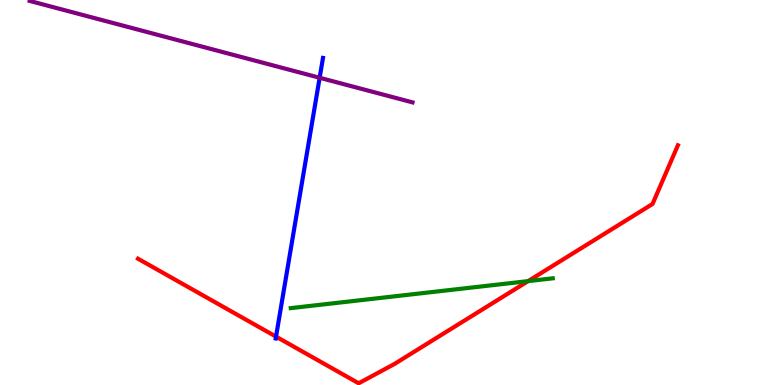[{'lines': ['blue', 'red'], 'intersections': [{'x': 3.56, 'y': 1.26}]}, {'lines': ['green', 'red'], 'intersections': [{'x': 6.81, 'y': 2.7}]}, {'lines': ['purple', 'red'], 'intersections': []}, {'lines': ['blue', 'green'], 'intersections': []}, {'lines': ['blue', 'purple'], 'intersections': [{'x': 4.12, 'y': 7.98}]}, {'lines': ['green', 'purple'], 'intersections': []}]